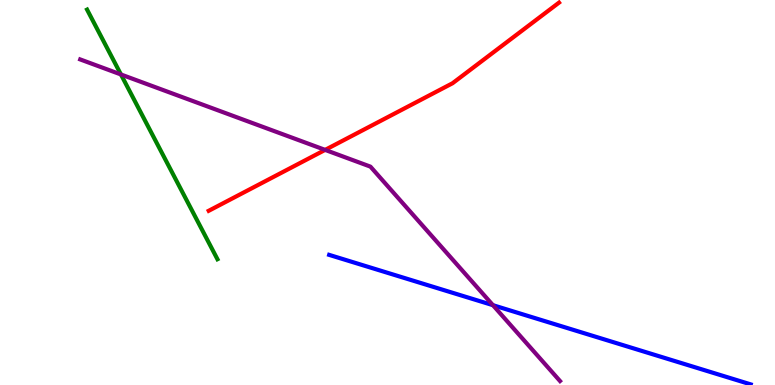[{'lines': ['blue', 'red'], 'intersections': []}, {'lines': ['green', 'red'], 'intersections': []}, {'lines': ['purple', 'red'], 'intersections': [{'x': 4.2, 'y': 6.11}]}, {'lines': ['blue', 'green'], 'intersections': []}, {'lines': ['blue', 'purple'], 'intersections': [{'x': 6.36, 'y': 2.07}]}, {'lines': ['green', 'purple'], 'intersections': [{'x': 1.56, 'y': 8.07}]}]